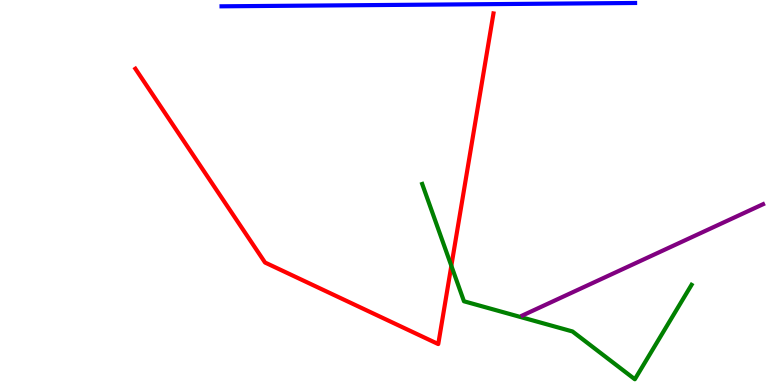[{'lines': ['blue', 'red'], 'intersections': []}, {'lines': ['green', 'red'], 'intersections': [{'x': 5.82, 'y': 3.1}]}, {'lines': ['purple', 'red'], 'intersections': []}, {'lines': ['blue', 'green'], 'intersections': []}, {'lines': ['blue', 'purple'], 'intersections': []}, {'lines': ['green', 'purple'], 'intersections': []}]